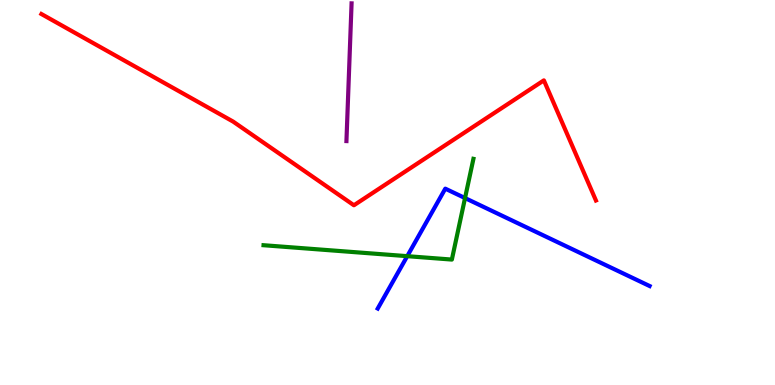[{'lines': ['blue', 'red'], 'intersections': []}, {'lines': ['green', 'red'], 'intersections': []}, {'lines': ['purple', 'red'], 'intersections': []}, {'lines': ['blue', 'green'], 'intersections': [{'x': 5.25, 'y': 3.35}, {'x': 6.0, 'y': 4.86}]}, {'lines': ['blue', 'purple'], 'intersections': []}, {'lines': ['green', 'purple'], 'intersections': []}]